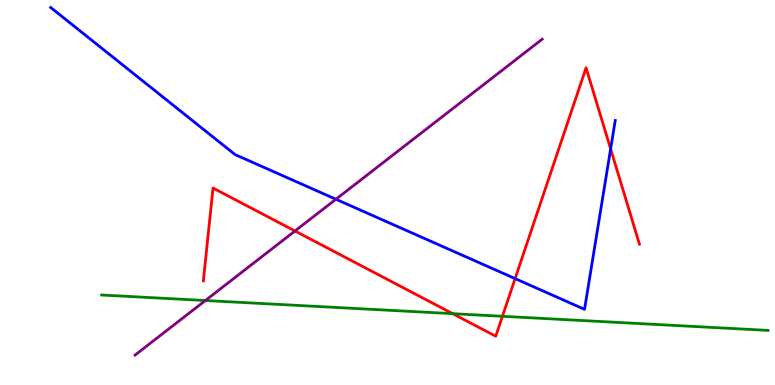[{'lines': ['blue', 'red'], 'intersections': [{'x': 6.65, 'y': 2.76}, {'x': 7.88, 'y': 6.13}]}, {'lines': ['green', 'red'], 'intersections': [{'x': 5.84, 'y': 1.85}, {'x': 6.48, 'y': 1.78}]}, {'lines': ['purple', 'red'], 'intersections': [{'x': 3.81, 'y': 4.0}]}, {'lines': ['blue', 'green'], 'intersections': []}, {'lines': ['blue', 'purple'], 'intersections': [{'x': 4.33, 'y': 4.82}]}, {'lines': ['green', 'purple'], 'intersections': [{'x': 2.65, 'y': 2.19}]}]